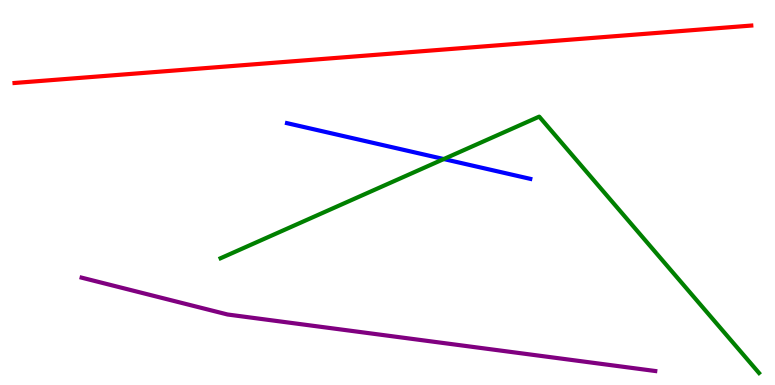[{'lines': ['blue', 'red'], 'intersections': []}, {'lines': ['green', 'red'], 'intersections': []}, {'lines': ['purple', 'red'], 'intersections': []}, {'lines': ['blue', 'green'], 'intersections': [{'x': 5.73, 'y': 5.87}]}, {'lines': ['blue', 'purple'], 'intersections': []}, {'lines': ['green', 'purple'], 'intersections': []}]